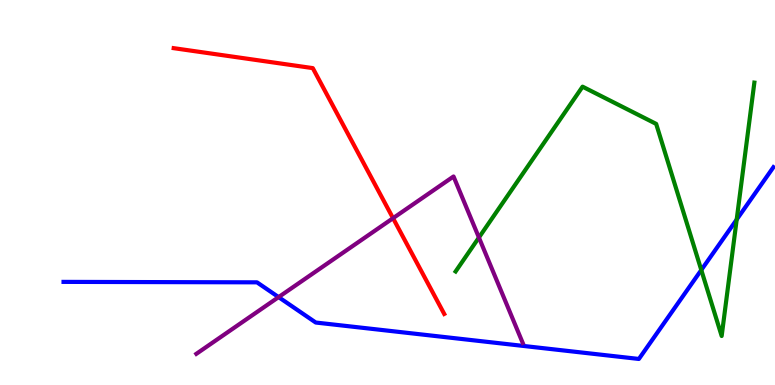[{'lines': ['blue', 'red'], 'intersections': []}, {'lines': ['green', 'red'], 'intersections': []}, {'lines': ['purple', 'red'], 'intersections': [{'x': 5.07, 'y': 4.33}]}, {'lines': ['blue', 'green'], 'intersections': [{'x': 9.05, 'y': 2.99}, {'x': 9.51, 'y': 4.3}]}, {'lines': ['blue', 'purple'], 'intersections': [{'x': 3.59, 'y': 2.28}]}, {'lines': ['green', 'purple'], 'intersections': [{'x': 6.18, 'y': 3.83}]}]